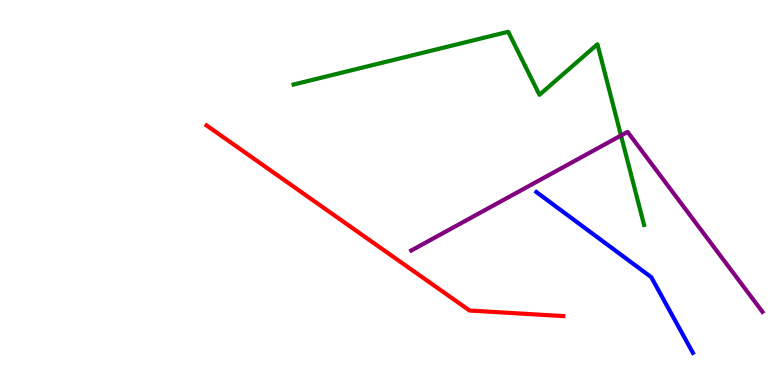[{'lines': ['blue', 'red'], 'intersections': []}, {'lines': ['green', 'red'], 'intersections': []}, {'lines': ['purple', 'red'], 'intersections': []}, {'lines': ['blue', 'green'], 'intersections': []}, {'lines': ['blue', 'purple'], 'intersections': []}, {'lines': ['green', 'purple'], 'intersections': [{'x': 8.01, 'y': 6.48}]}]